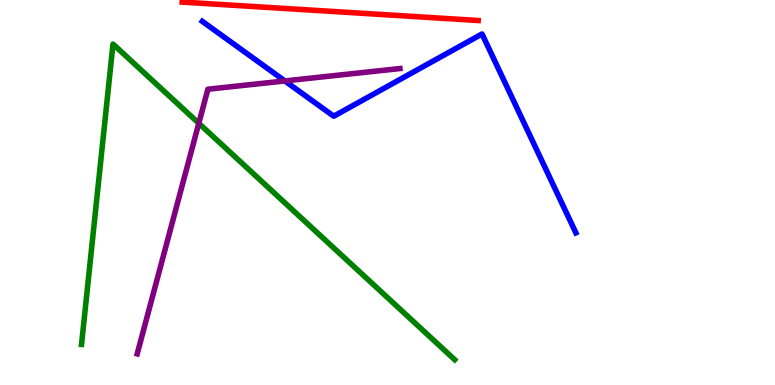[{'lines': ['blue', 'red'], 'intersections': []}, {'lines': ['green', 'red'], 'intersections': []}, {'lines': ['purple', 'red'], 'intersections': []}, {'lines': ['blue', 'green'], 'intersections': []}, {'lines': ['blue', 'purple'], 'intersections': [{'x': 3.68, 'y': 7.9}]}, {'lines': ['green', 'purple'], 'intersections': [{'x': 2.57, 'y': 6.8}]}]